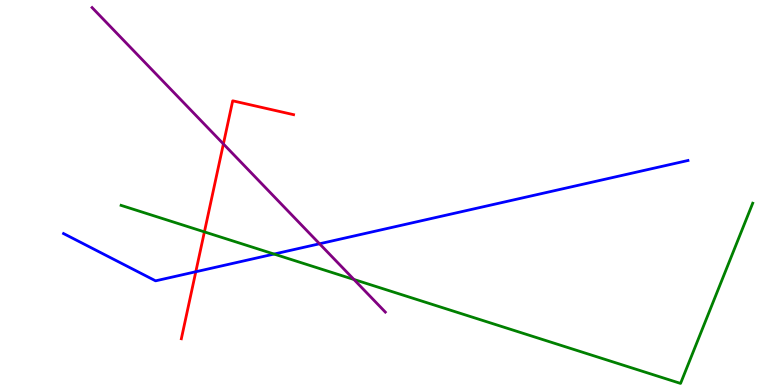[{'lines': ['blue', 'red'], 'intersections': [{'x': 2.53, 'y': 2.94}]}, {'lines': ['green', 'red'], 'intersections': [{'x': 2.64, 'y': 3.98}]}, {'lines': ['purple', 'red'], 'intersections': [{'x': 2.88, 'y': 6.26}]}, {'lines': ['blue', 'green'], 'intersections': [{'x': 3.54, 'y': 3.4}]}, {'lines': ['blue', 'purple'], 'intersections': [{'x': 4.12, 'y': 3.67}]}, {'lines': ['green', 'purple'], 'intersections': [{'x': 4.57, 'y': 2.74}]}]